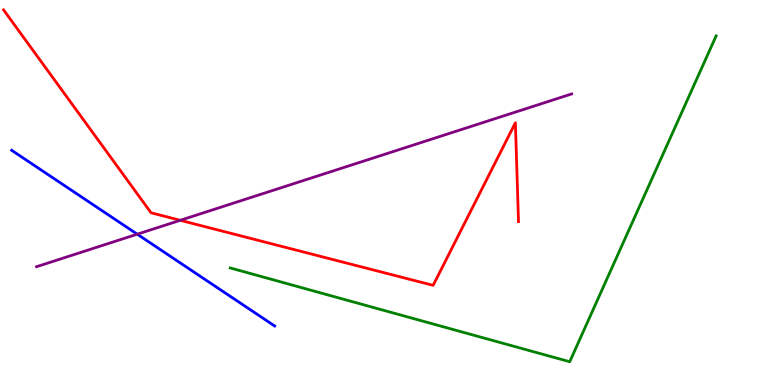[{'lines': ['blue', 'red'], 'intersections': []}, {'lines': ['green', 'red'], 'intersections': []}, {'lines': ['purple', 'red'], 'intersections': [{'x': 2.33, 'y': 4.28}]}, {'lines': ['blue', 'green'], 'intersections': []}, {'lines': ['blue', 'purple'], 'intersections': [{'x': 1.77, 'y': 3.92}]}, {'lines': ['green', 'purple'], 'intersections': []}]